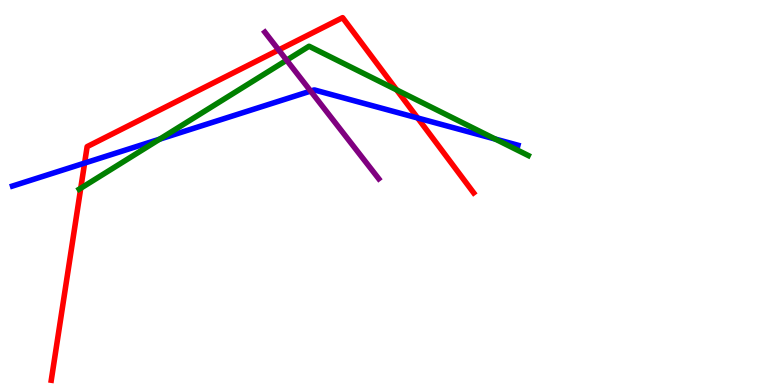[{'lines': ['blue', 'red'], 'intersections': [{'x': 1.09, 'y': 5.76}, {'x': 5.39, 'y': 6.94}]}, {'lines': ['green', 'red'], 'intersections': [{'x': 1.04, 'y': 5.11}, {'x': 5.12, 'y': 7.66}]}, {'lines': ['purple', 'red'], 'intersections': [{'x': 3.6, 'y': 8.7}]}, {'lines': ['blue', 'green'], 'intersections': [{'x': 2.06, 'y': 6.39}, {'x': 6.39, 'y': 6.39}]}, {'lines': ['blue', 'purple'], 'intersections': [{'x': 4.01, 'y': 7.63}]}, {'lines': ['green', 'purple'], 'intersections': [{'x': 3.7, 'y': 8.44}]}]